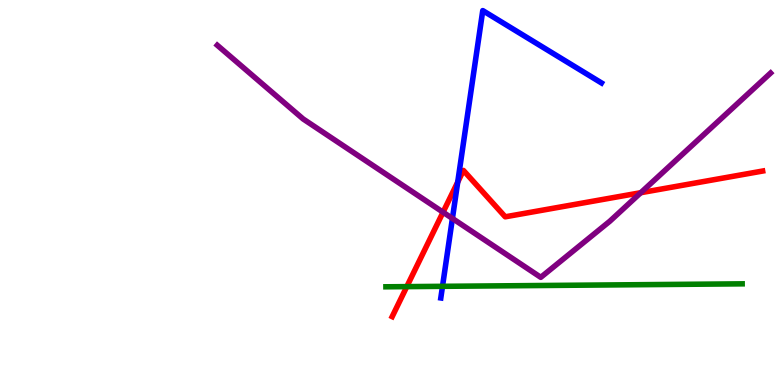[{'lines': ['blue', 'red'], 'intersections': [{'x': 5.91, 'y': 5.27}]}, {'lines': ['green', 'red'], 'intersections': [{'x': 5.25, 'y': 2.56}]}, {'lines': ['purple', 'red'], 'intersections': [{'x': 5.72, 'y': 4.49}, {'x': 8.27, 'y': 4.99}]}, {'lines': ['blue', 'green'], 'intersections': [{'x': 5.71, 'y': 2.56}]}, {'lines': ['blue', 'purple'], 'intersections': [{'x': 5.84, 'y': 4.33}]}, {'lines': ['green', 'purple'], 'intersections': []}]